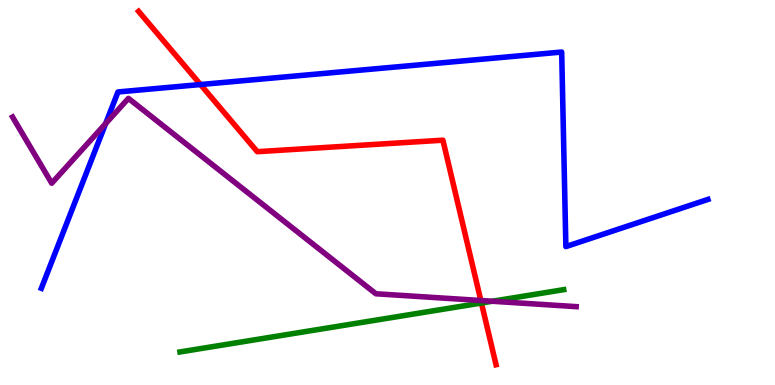[{'lines': ['blue', 'red'], 'intersections': [{'x': 2.59, 'y': 7.8}]}, {'lines': ['green', 'red'], 'intersections': [{'x': 6.21, 'y': 2.13}]}, {'lines': ['purple', 'red'], 'intersections': [{'x': 6.2, 'y': 2.19}]}, {'lines': ['blue', 'green'], 'intersections': []}, {'lines': ['blue', 'purple'], 'intersections': [{'x': 1.36, 'y': 6.79}]}, {'lines': ['green', 'purple'], 'intersections': [{'x': 6.35, 'y': 2.18}]}]